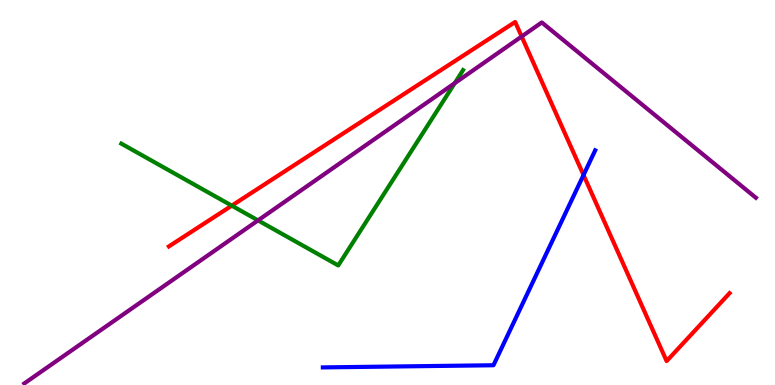[{'lines': ['blue', 'red'], 'intersections': [{'x': 7.53, 'y': 5.45}]}, {'lines': ['green', 'red'], 'intersections': [{'x': 2.99, 'y': 4.66}]}, {'lines': ['purple', 'red'], 'intersections': [{'x': 6.73, 'y': 9.05}]}, {'lines': ['blue', 'green'], 'intersections': []}, {'lines': ['blue', 'purple'], 'intersections': []}, {'lines': ['green', 'purple'], 'intersections': [{'x': 3.33, 'y': 4.28}, {'x': 5.87, 'y': 7.84}]}]